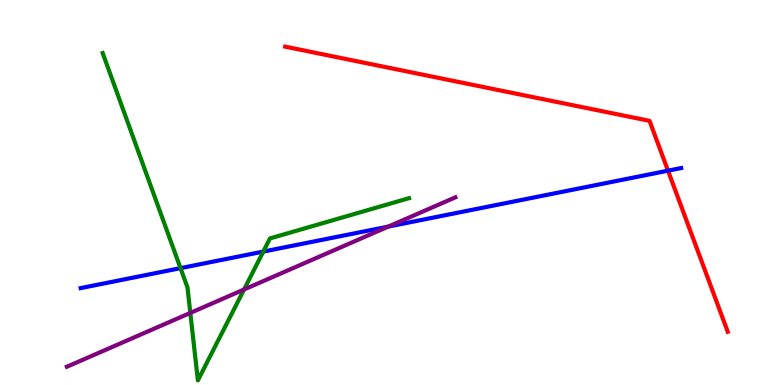[{'lines': ['blue', 'red'], 'intersections': [{'x': 8.62, 'y': 5.57}]}, {'lines': ['green', 'red'], 'intersections': []}, {'lines': ['purple', 'red'], 'intersections': []}, {'lines': ['blue', 'green'], 'intersections': [{'x': 2.33, 'y': 3.04}, {'x': 3.4, 'y': 3.47}]}, {'lines': ['blue', 'purple'], 'intersections': [{'x': 5.01, 'y': 4.11}]}, {'lines': ['green', 'purple'], 'intersections': [{'x': 2.46, 'y': 1.87}, {'x': 3.15, 'y': 2.48}]}]